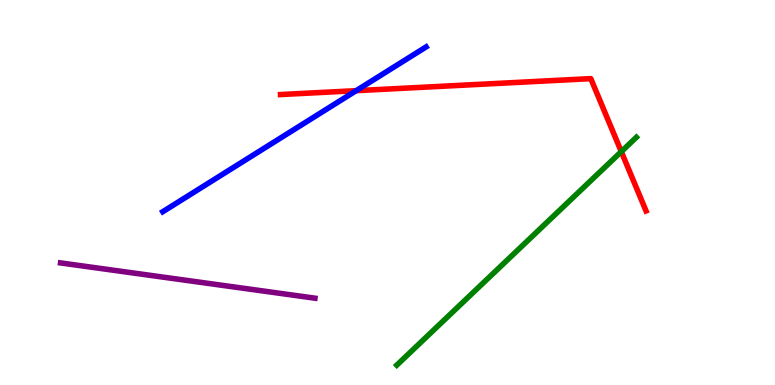[{'lines': ['blue', 'red'], 'intersections': [{'x': 4.6, 'y': 7.64}]}, {'lines': ['green', 'red'], 'intersections': [{'x': 8.02, 'y': 6.06}]}, {'lines': ['purple', 'red'], 'intersections': []}, {'lines': ['blue', 'green'], 'intersections': []}, {'lines': ['blue', 'purple'], 'intersections': []}, {'lines': ['green', 'purple'], 'intersections': []}]